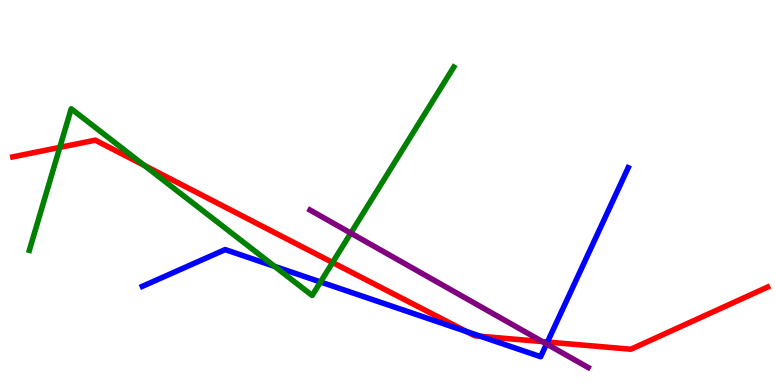[{'lines': ['blue', 'red'], 'intersections': [{'x': 6.02, 'y': 1.39}, {'x': 6.2, 'y': 1.27}, {'x': 7.06, 'y': 1.12}]}, {'lines': ['green', 'red'], 'intersections': [{'x': 0.772, 'y': 6.17}, {'x': 1.86, 'y': 5.7}, {'x': 4.29, 'y': 3.18}]}, {'lines': ['purple', 'red'], 'intersections': [{'x': 7.0, 'y': 1.13}]}, {'lines': ['blue', 'green'], 'intersections': [{'x': 3.54, 'y': 3.08}, {'x': 4.14, 'y': 2.68}]}, {'lines': ['blue', 'purple'], 'intersections': [{'x': 7.05, 'y': 1.07}]}, {'lines': ['green', 'purple'], 'intersections': [{'x': 4.53, 'y': 3.94}]}]